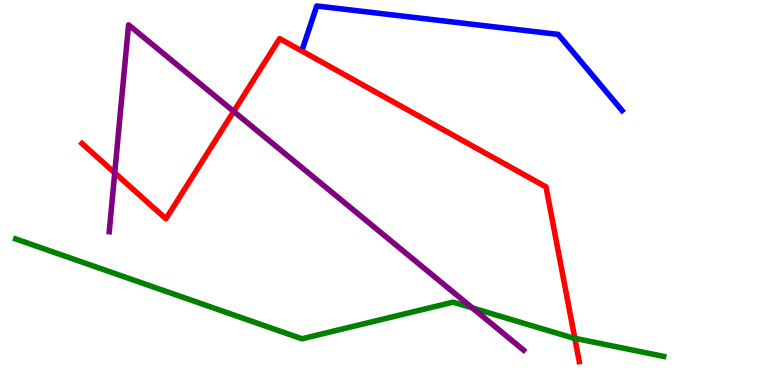[{'lines': ['blue', 'red'], 'intersections': []}, {'lines': ['green', 'red'], 'intersections': [{'x': 7.42, 'y': 1.21}]}, {'lines': ['purple', 'red'], 'intersections': [{'x': 1.48, 'y': 5.51}, {'x': 3.02, 'y': 7.11}]}, {'lines': ['blue', 'green'], 'intersections': []}, {'lines': ['blue', 'purple'], 'intersections': []}, {'lines': ['green', 'purple'], 'intersections': [{'x': 6.09, 'y': 2.0}]}]